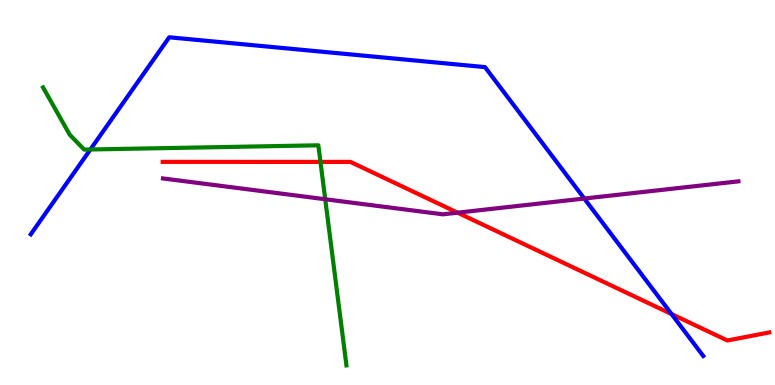[{'lines': ['blue', 'red'], 'intersections': [{'x': 8.67, 'y': 1.84}]}, {'lines': ['green', 'red'], 'intersections': [{'x': 4.13, 'y': 5.79}]}, {'lines': ['purple', 'red'], 'intersections': [{'x': 5.9, 'y': 4.48}]}, {'lines': ['blue', 'green'], 'intersections': [{'x': 1.17, 'y': 6.12}]}, {'lines': ['blue', 'purple'], 'intersections': [{'x': 7.54, 'y': 4.84}]}, {'lines': ['green', 'purple'], 'intersections': [{'x': 4.2, 'y': 4.82}]}]